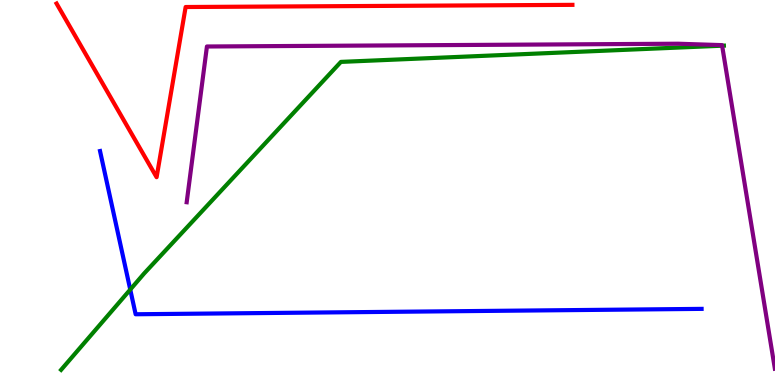[{'lines': ['blue', 'red'], 'intersections': []}, {'lines': ['green', 'red'], 'intersections': []}, {'lines': ['purple', 'red'], 'intersections': []}, {'lines': ['blue', 'green'], 'intersections': [{'x': 1.68, 'y': 2.48}]}, {'lines': ['blue', 'purple'], 'intersections': []}, {'lines': ['green', 'purple'], 'intersections': [{'x': 9.32, 'y': 8.81}]}]